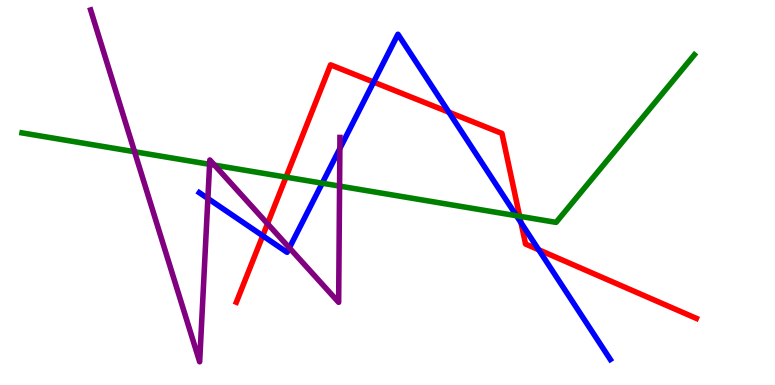[{'lines': ['blue', 'red'], 'intersections': [{'x': 3.39, 'y': 3.88}, {'x': 4.82, 'y': 7.87}, {'x': 5.79, 'y': 7.09}, {'x': 6.72, 'y': 4.22}, {'x': 6.95, 'y': 3.51}]}, {'lines': ['green', 'red'], 'intersections': [{'x': 3.69, 'y': 5.4}, {'x': 6.7, 'y': 4.38}]}, {'lines': ['purple', 'red'], 'intersections': [{'x': 3.45, 'y': 4.19}]}, {'lines': ['blue', 'green'], 'intersections': [{'x': 4.16, 'y': 5.24}, {'x': 6.66, 'y': 4.4}]}, {'lines': ['blue', 'purple'], 'intersections': [{'x': 2.68, 'y': 4.84}, {'x': 3.73, 'y': 3.56}, {'x': 4.39, 'y': 6.14}]}, {'lines': ['green', 'purple'], 'intersections': [{'x': 1.74, 'y': 6.06}, {'x': 2.7, 'y': 5.73}, {'x': 2.77, 'y': 5.71}, {'x': 4.38, 'y': 5.17}]}]